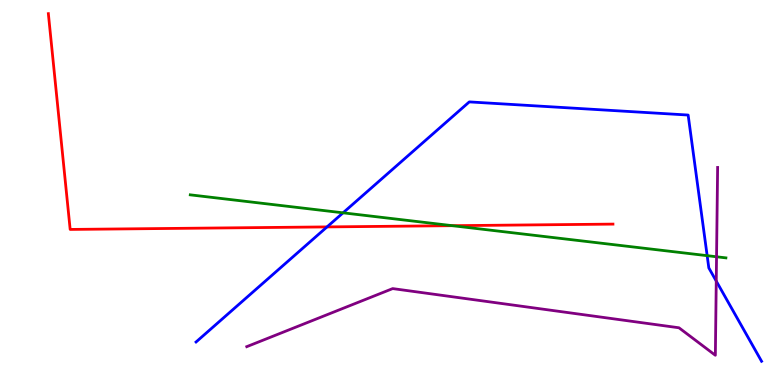[{'lines': ['blue', 'red'], 'intersections': [{'x': 4.22, 'y': 4.11}]}, {'lines': ['green', 'red'], 'intersections': [{'x': 5.84, 'y': 4.14}]}, {'lines': ['purple', 'red'], 'intersections': []}, {'lines': ['blue', 'green'], 'intersections': [{'x': 4.43, 'y': 4.47}, {'x': 9.12, 'y': 3.36}]}, {'lines': ['blue', 'purple'], 'intersections': [{'x': 9.24, 'y': 2.7}]}, {'lines': ['green', 'purple'], 'intersections': [{'x': 9.25, 'y': 3.33}]}]